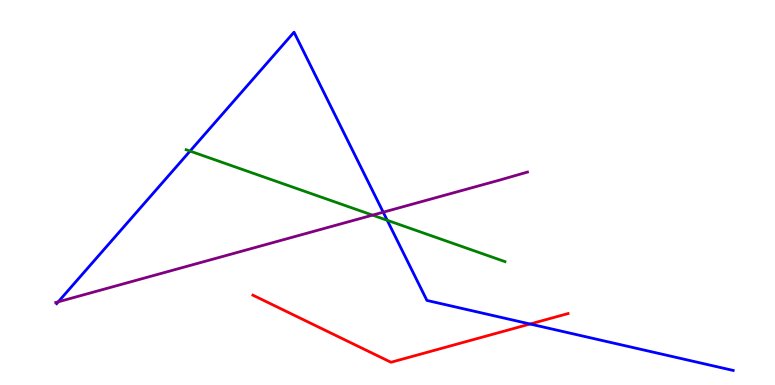[{'lines': ['blue', 'red'], 'intersections': [{'x': 6.84, 'y': 1.58}]}, {'lines': ['green', 'red'], 'intersections': []}, {'lines': ['purple', 'red'], 'intersections': []}, {'lines': ['blue', 'green'], 'intersections': [{'x': 2.45, 'y': 6.08}, {'x': 5.0, 'y': 4.28}]}, {'lines': ['blue', 'purple'], 'intersections': [{'x': 0.752, 'y': 2.16}, {'x': 4.94, 'y': 4.49}]}, {'lines': ['green', 'purple'], 'intersections': [{'x': 4.81, 'y': 4.41}]}]